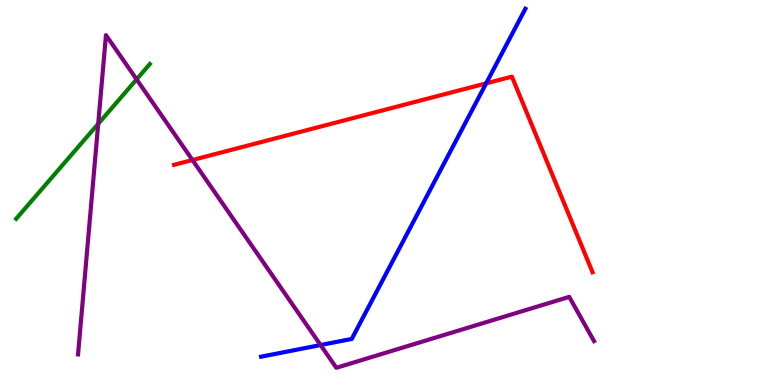[{'lines': ['blue', 'red'], 'intersections': [{'x': 6.27, 'y': 7.83}]}, {'lines': ['green', 'red'], 'intersections': []}, {'lines': ['purple', 'red'], 'intersections': [{'x': 2.48, 'y': 5.84}]}, {'lines': ['blue', 'green'], 'intersections': []}, {'lines': ['blue', 'purple'], 'intersections': [{'x': 4.14, 'y': 1.04}]}, {'lines': ['green', 'purple'], 'intersections': [{'x': 1.27, 'y': 6.78}, {'x': 1.76, 'y': 7.94}]}]